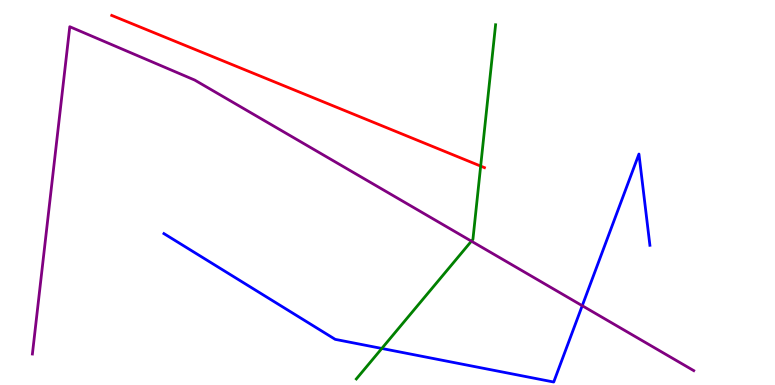[{'lines': ['blue', 'red'], 'intersections': []}, {'lines': ['green', 'red'], 'intersections': [{'x': 6.2, 'y': 5.69}]}, {'lines': ['purple', 'red'], 'intersections': []}, {'lines': ['blue', 'green'], 'intersections': [{'x': 4.93, 'y': 0.949}]}, {'lines': ['blue', 'purple'], 'intersections': [{'x': 7.51, 'y': 2.06}]}, {'lines': ['green', 'purple'], 'intersections': [{'x': 6.08, 'y': 3.74}]}]